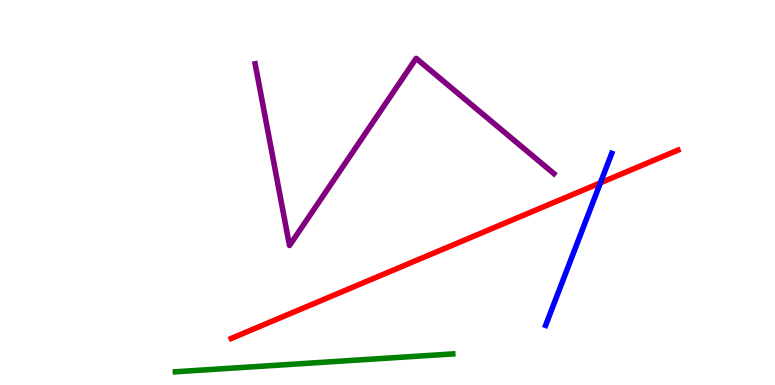[{'lines': ['blue', 'red'], 'intersections': [{'x': 7.75, 'y': 5.25}]}, {'lines': ['green', 'red'], 'intersections': []}, {'lines': ['purple', 'red'], 'intersections': []}, {'lines': ['blue', 'green'], 'intersections': []}, {'lines': ['blue', 'purple'], 'intersections': []}, {'lines': ['green', 'purple'], 'intersections': []}]